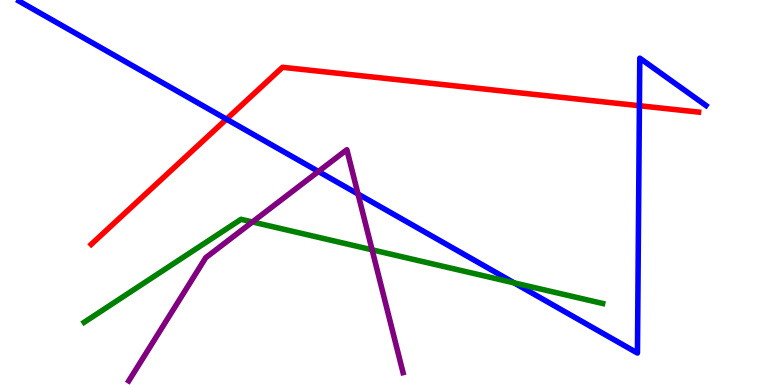[{'lines': ['blue', 'red'], 'intersections': [{'x': 2.92, 'y': 6.9}, {'x': 8.25, 'y': 7.25}]}, {'lines': ['green', 'red'], 'intersections': []}, {'lines': ['purple', 'red'], 'intersections': []}, {'lines': ['blue', 'green'], 'intersections': [{'x': 6.63, 'y': 2.65}]}, {'lines': ['blue', 'purple'], 'intersections': [{'x': 4.11, 'y': 5.55}, {'x': 4.62, 'y': 4.96}]}, {'lines': ['green', 'purple'], 'intersections': [{'x': 3.26, 'y': 4.23}, {'x': 4.8, 'y': 3.51}]}]